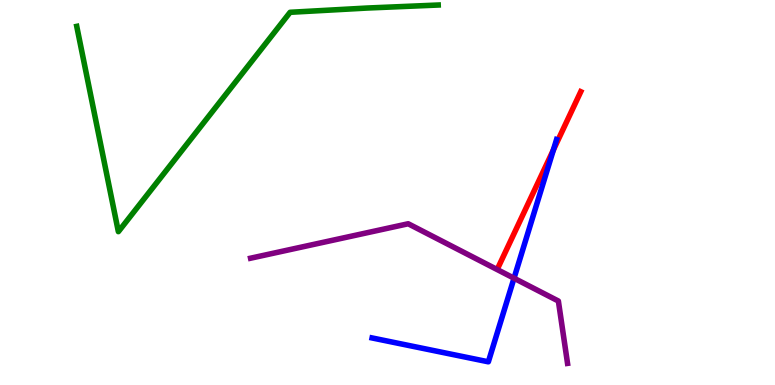[{'lines': ['blue', 'red'], 'intersections': [{'x': 7.14, 'y': 6.11}]}, {'lines': ['green', 'red'], 'intersections': []}, {'lines': ['purple', 'red'], 'intersections': []}, {'lines': ['blue', 'green'], 'intersections': []}, {'lines': ['blue', 'purple'], 'intersections': [{'x': 6.63, 'y': 2.77}]}, {'lines': ['green', 'purple'], 'intersections': []}]